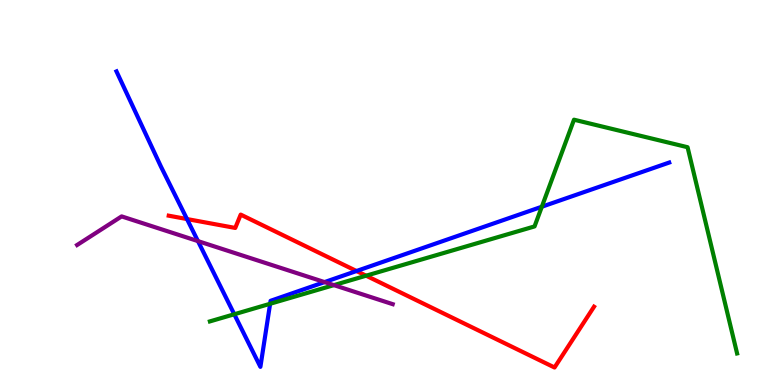[{'lines': ['blue', 'red'], 'intersections': [{'x': 2.41, 'y': 4.31}, {'x': 4.6, 'y': 2.96}]}, {'lines': ['green', 'red'], 'intersections': [{'x': 4.72, 'y': 2.84}]}, {'lines': ['purple', 'red'], 'intersections': []}, {'lines': ['blue', 'green'], 'intersections': [{'x': 3.02, 'y': 1.84}, {'x': 3.49, 'y': 2.11}, {'x': 6.99, 'y': 4.63}]}, {'lines': ['blue', 'purple'], 'intersections': [{'x': 2.55, 'y': 3.74}, {'x': 4.19, 'y': 2.67}]}, {'lines': ['green', 'purple'], 'intersections': [{'x': 4.31, 'y': 2.59}]}]